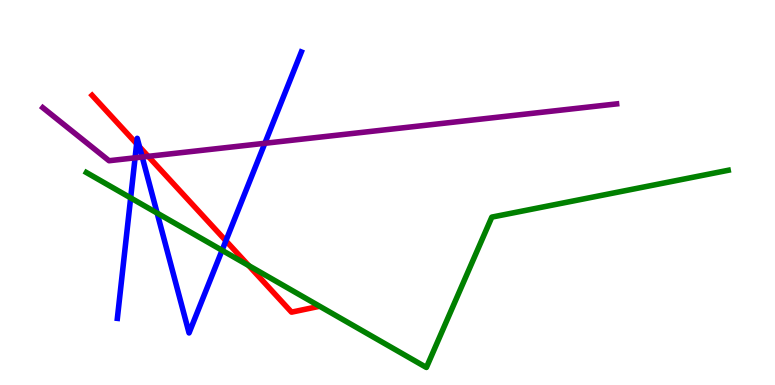[{'lines': ['blue', 'red'], 'intersections': [{'x': 1.76, 'y': 6.27}, {'x': 1.8, 'y': 6.18}, {'x': 2.91, 'y': 3.75}]}, {'lines': ['green', 'red'], 'intersections': [{'x': 3.21, 'y': 3.1}]}, {'lines': ['purple', 'red'], 'intersections': [{'x': 1.91, 'y': 5.94}]}, {'lines': ['blue', 'green'], 'intersections': [{'x': 1.69, 'y': 4.86}, {'x': 2.03, 'y': 4.47}, {'x': 2.87, 'y': 3.5}]}, {'lines': ['blue', 'purple'], 'intersections': [{'x': 1.74, 'y': 5.9}, {'x': 1.84, 'y': 5.92}, {'x': 3.42, 'y': 6.28}]}, {'lines': ['green', 'purple'], 'intersections': []}]